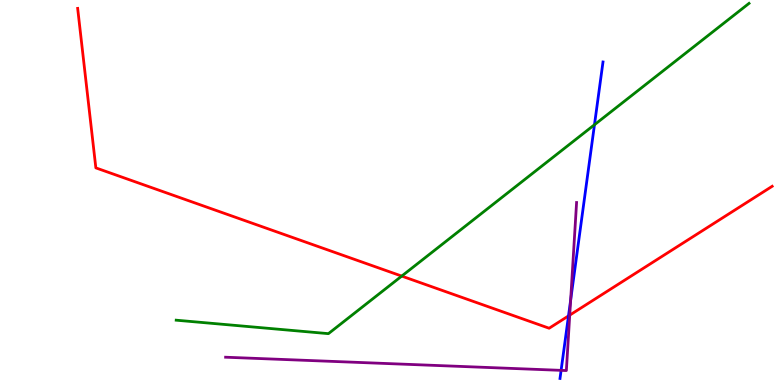[{'lines': ['blue', 'red'], 'intersections': [{'x': 7.34, 'y': 1.79}]}, {'lines': ['green', 'red'], 'intersections': [{'x': 5.18, 'y': 2.83}]}, {'lines': ['purple', 'red'], 'intersections': [{'x': 7.35, 'y': 1.81}]}, {'lines': ['blue', 'green'], 'intersections': [{'x': 7.67, 'y': 6.76}]}, {'lines': ['blue', 'purple'], 'intersections': [{'x': 7.24, 'y': 0.38}, {'x': 7.36, 'y': 2.21}]}, {'lines': ['green', 'purple'], 'intersections': []}]